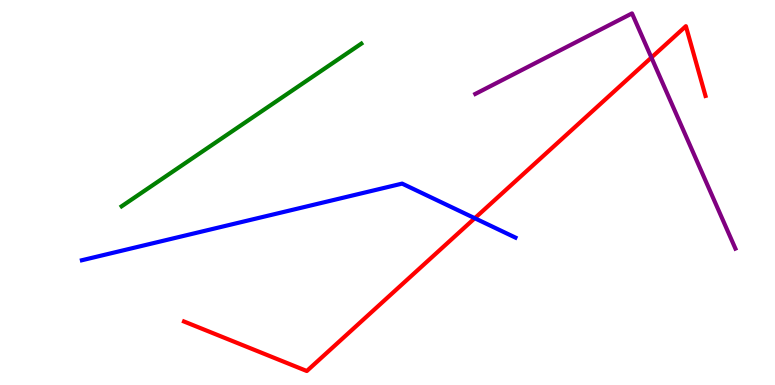[{'lines': ['blue', 'red'], 'intersections': [{'x': 6.13, 'y': 4.33}]}, {'lines': ['green', 'red'], 'intersections': []}, {'lines': ['purple', 'red'], 'intersections': [{'x': 8.41, 'y': 8.51}]}, {'lines': ['blue', 'green'], 'intersections': []}, {'lines': ['blue', 'purple'], 'intersections': []}, {'lines': ['green', 'purple'], 'intersections': []}]